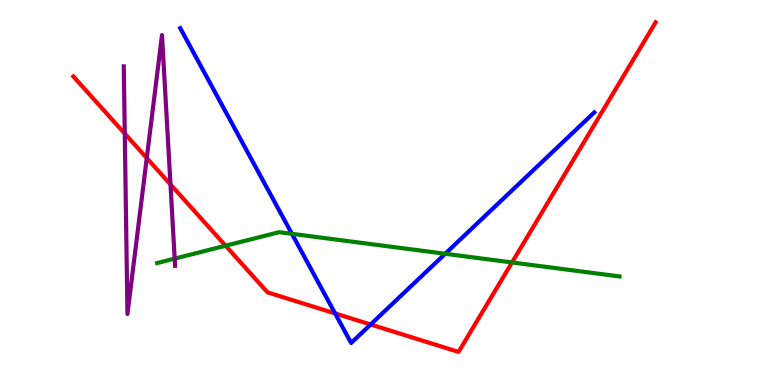[{'lines': ['blue', 'red'], 'intersections': [{'x': 4.32, 'y': 1.86}, {'x': 4.78, 'y': 1.57}]}, {'lines': ['green', 'red'], 'intersections': [{'x': 2.91, 'y': 3.62}, {'x': 6.61, 'y': 3.18}]}, {'lines': ['purple', 'red'], 'intersections': [{'x': 1.61, 'y': 6.53}, {'x': 1.89, 'y': 5.89}, {'x': 2.2, 'y': 5.21}]}, {'lines': ['blue', 'green'], 'intersections': [{'x': 3.77, 'y': 3.93}, {'x': 5.74, 'y': 3.41}]}, {'lines': ['blue', 'purple'], 'intersections': []}, {'lines': ['green', 'purple'], 'intersections': [{'x': 2.25, 'y': 3.28}]}]